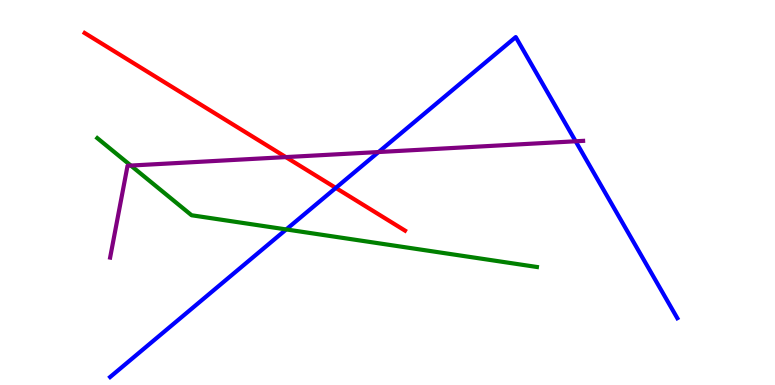[{'lines': ['blue', 'red'], 'intersections': [{'x': 4.33, 'y': 5.12}]}, {'lines': ['green', 'red'], 'intersections': []}, {'lines': ['purple', 'red'], 'intersections': [{'x': 3.69, 'y': 5.92}]}, {'lines': ['blue', 'green'], 'intersections': [{'x': 3.69, 'y': 4.04}]}, {'lines': ['blue', 'purple'], 'intersections': [{'x': 4.88, 'y': 6.05}, {'x': 7.43, 'y': 6.33}]}, {'lines': ['green', 'purple'], 'intersections': [{'x': 1.69, 'y': 5.7}]}]